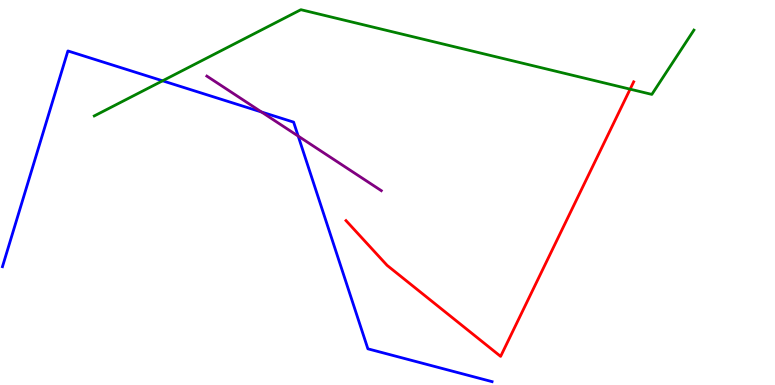[{'lines': ['blue', 'red'], 'intersections': []}, {'lines': ['green', 'red'], 'intersections': [{'x': 8.13, 'y': 7.68}]}, {'lines': ['purple', 'red'], 'intersections': []}, {'lines': ['blue', 'green'], 'intersections': [{'x': 2.1, 'y': 7.9}]}, {'lines': ['blue', 'purple'], 'intersections': [{'x': 3.37, 'y': 7.09}, {'x': 3.85, 'y': 6.47}]}, {'lines': ['green', 'purple'], 'intersections': []}]